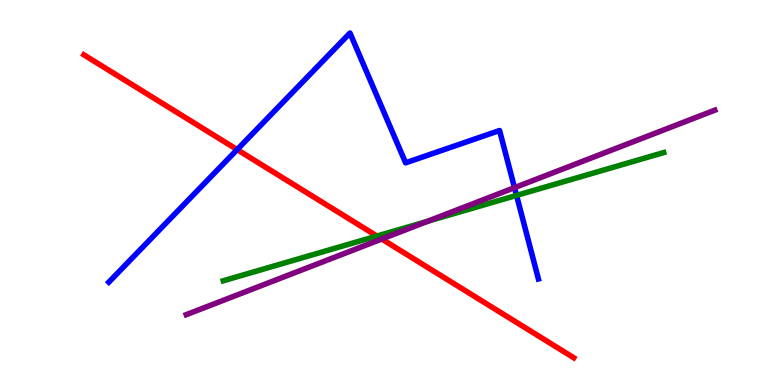[{'lines': ['blue', 'red'], 'intersections': [{'x': 3.06, 'y': 6.11}]}, {'lines': ['green', 'red'], 'intersections': [{'x': 4.86, 'y': 3.87}]}, {'lines': ['purple', 'red'], 'intersections': [{'x': 4.93, 'y': 3.79}]}, {'lines': ['blue', 'green'], 'intersections': [{'x': 6.67, 'y': 4.92}]}, {'lines': ['blue', 'purple'], 'intersections': [{'x': 6.64, 'y': 5.13}]}, {'lines': ['green', 'purple'], 'intersections': [{'x': 5.52, 'y': 4.25}]}]